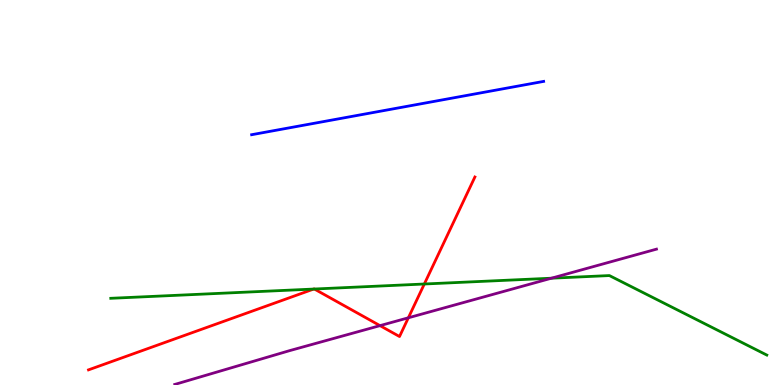[{'lines': ['blue', 'red'], 'intersections': []}, {'lines': ['green', 'red'], 'intersections': [{'x': 4.05, 'y': 2.49}, {'x': 4.06, 'y': 2.49}, {'x': 5.48, 'y': 2.62}]}, {'lines': ['purple', 'red'], 'intersections': [{'x': 4.9, 'y': 1.54}, {'x': 5.27, 'y': 1.75}]}, {'lines': ['blue', 'green'], 'intersections': []}, {'lines': ['blue', 'purple'], 'intersections': []}, {'lines': ['green', 'purple'], 'intersections': [{'x': 7.12, 'y': 2.77}]}]